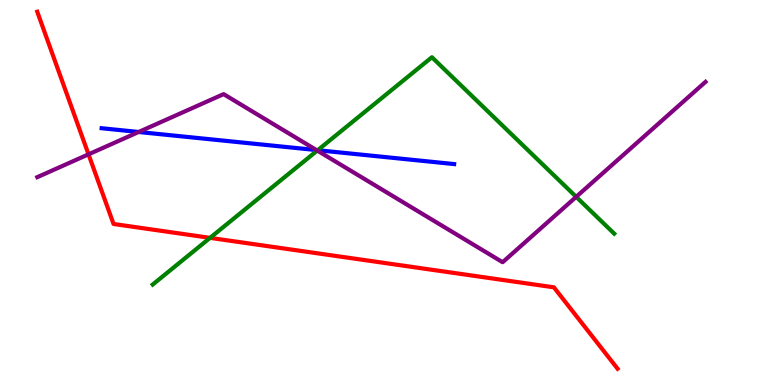[{'lines': ['blue', 'red'], 'intersections': []}, {'lines': ['green', 'red'], 'intersections': [{'x': 2.71, 'y': 3.82}]}, {'lines': ['purple', 'red'], 'intersections': [{'x': 1.14, 'y': 5.99}]}, {'lines': ['blue', 'green'], 'intersections': [{'x': 4.1, 'y': 6.1}]}, {'lines': ['blue', 'purple'], 'intersections': [{'x': 1.79, 'y': 6.57}, {'x': 4.08, 'y': 6.1}]}, {'lines': ['green', 'purple'], 'intersections': [{'x': 4.09, 'y': 6.09}, {'x': 7.43, 'y': 4.89}]}]